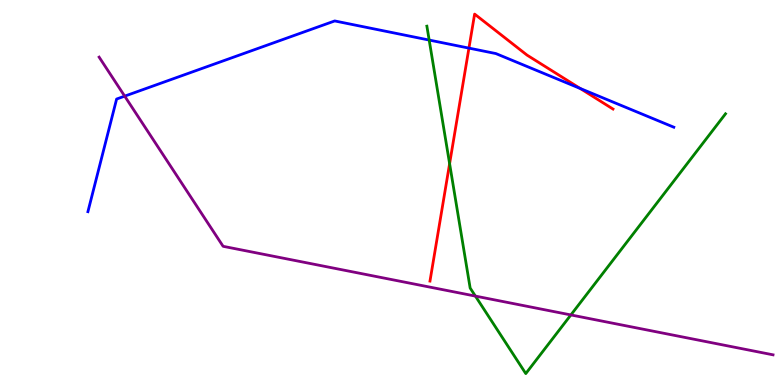[{'lines': ['blue', 'red'], 'intersections': [{'x': 6.05, 'y': 8.75}, {'x': 7.49, 'y': 7.7}]}, {'lines': ['green', 'red'], 'intersections': [{'x': 5.8, 'y': 5.75}]}, {'lines': ['purple', 'red'], 'intersections': []}, {'lines': ['blue', 'green'], 'intersections': [{'x': 5.54, 'y': 8.96}]}, {'lines': ['blue', 'purple'], 'intersections': [{'x': 1.61, 'y': 7.5}]}, {'lines': ['green', 'purple'], 'intersections': [{'x': 6.13, 'y': 2.31}, {'x': 7.37, 'y': 1.82}]}]